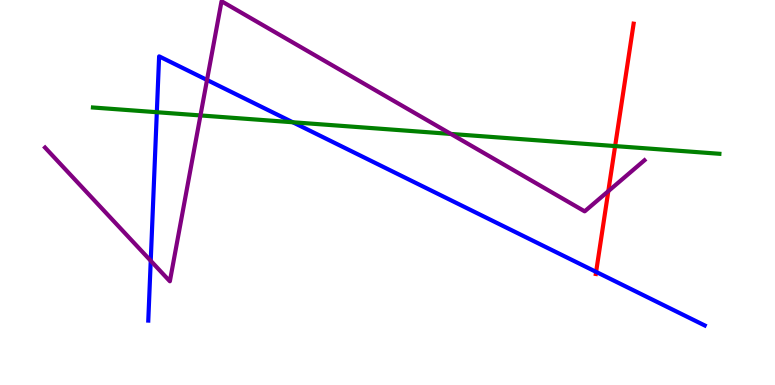[{'lines': ['blue', 'red'], 'intersections': [{'x': 7.69, 'y': 2.94}]}, {'lines': ['green', 'red'], 'intersections': [{'x': 7.94, 'y': 6.21}]}, {'lines': ['purple', 'red'], 'intersections': [{'x': 7.85, 'y': 5.03}]}, {'lines': ['blue', 'green'], 'intersections': [{'x': 2.02, 'y': 7.09}, {'x': 3.78, 'y': 6.82}]}, {'lines': ['blue', 'purple'], 'intersections': [{'x': 1.94, 'y': 3.23}, {'x': 2.67, 'y': 7.92}]}, {'lines': ['green', 'purple'], 'intersections': [{'x': 2.59, 'y': 7.0}, {'x': 5.82, 'y': 6.52}]}]